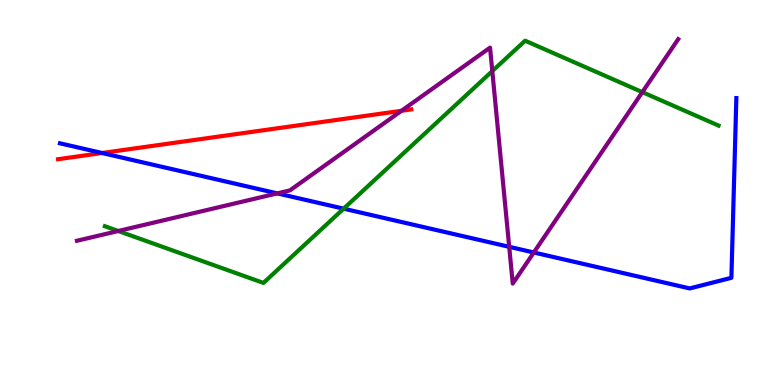[{'lines': ['blue', 'red'], 'intersections': [{'x': 1.32, 'y': 6.03}]}, {'lines': ['green', 'red'], 'intersections': []}, {'lines': ['purple', 'red'], 'intersections': [{'x': 5.18, 'y': 7.12}]}, {'lines': ['blue', 'green'], 'intersections': [{'x': 4.43, 'y': 4.58}]}, {'lines': ['blue', 'purple'], 'intersections': [{'x': 3.58, 'y': 4.98}, {'x': 6.57, 'y': 3.59}, {'x': 6.89, 'y': 3.44}]}, {'lines': ['green', 'purple'], 'intersections': [{'x': 1.53, 'y': 4.0}, {'x': 6.35, 'y': 8.15}, {'x': 8.29, 'y': 7.61}]}]